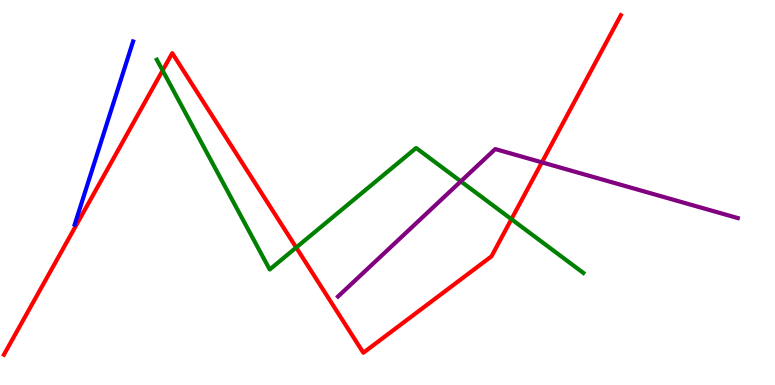[{'lines': ['blue', 'red'], 'intersections': []}, {'lines': ['green', 'red'], 'intersections': [{'x': 2.1, 'y': 8.17}, {'x': 3.82, 'y': 3.57}, {'x': 6.6, 'y': 4.31}]}, {'lines': ['purple', 'red'], 'intersections': [{'x': 6.99, 'y': 5.78}]}, {'lines': ['blue', 'green'], 'intersections': []}, {'lines': ['blue', 'purple'], 'intersections': []}, {'lines': ['green', 'purple'], 'intersections': [{'x': 5.95, 'y': 5.29}]}]